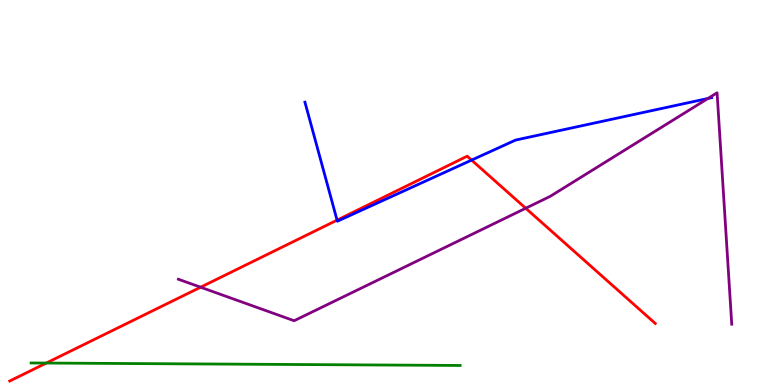[{'lines': ['blue', 'red'], 'intersections': [{'x': 4.35, 'y': 4.28}, {'x': 6.09, 'y': 5.84}]}, {'lines': ['green', 'red'], 'intersections': [{'x': 0.597, 'y': 0.57}]}, {'lines': ['purple', 'red'], 'intersections': [{'x': 2.59, 'y': 2.54}, {'x': 6.78, 'y': 4.59}]}, {'lines': ['blue', 'green'], 'intersections': []}, {'lines': ['blue', 'purple'], 'intersections': [{'x': 9.13, 'y': 7.44}]}, {'lines': ['green', 'purple'], 'intersections': []}]